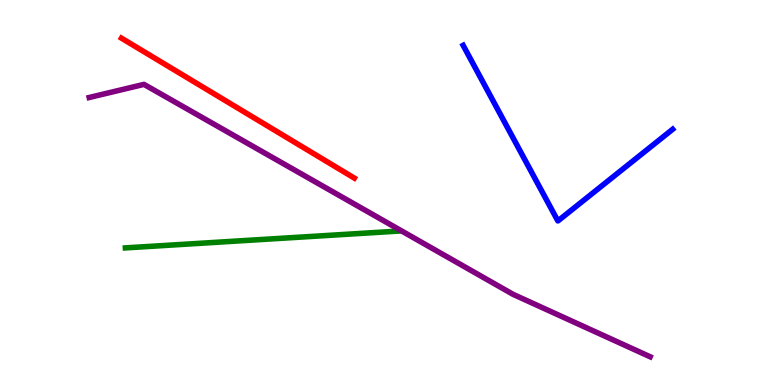[{'lines': ['blue', 'red'], 'intersections': []}, {'lines': ['green', 'red'], 'intersections': []}, {'lines': ['purple', 'red'], 'intersections': []}, {'lines': ['blue', 'green'], 'intersections': []}, {'lines': ['blue', 'purple'], 'intersections': []}, {'lines': ['green', 'purple'], 'intersections': []}]